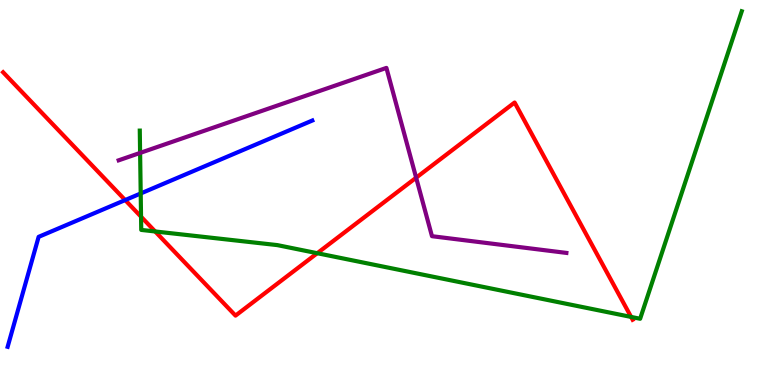[{'lines': ['blue', 'red'], 'intersections': [{'x': 1.62, 'y': 4.8}]}, {'lines': ['green', 'red'], 'intersections': [{'x': 1.82, 'y': 4.37}, {'x': 2.0, 'y': 3.99}, {'x': 4.09, 'y': 3.42}, {'x': 8.14, 'y': 1.77}]}, {'lines': ['purple', 'red'], 'intersections': [{'x': 5.37, 'y': 5.38}]}, {'lines': ['blue', 'green'], 'intersections': [{'x': 1.82, 'y': 4.97}]}, {'lines': ['blue', 'purple'], 'intersections': []}, {'lines': ['green', 'purple'], 'intersections': [{'x': 1.81, 'y': 6.03}]}]